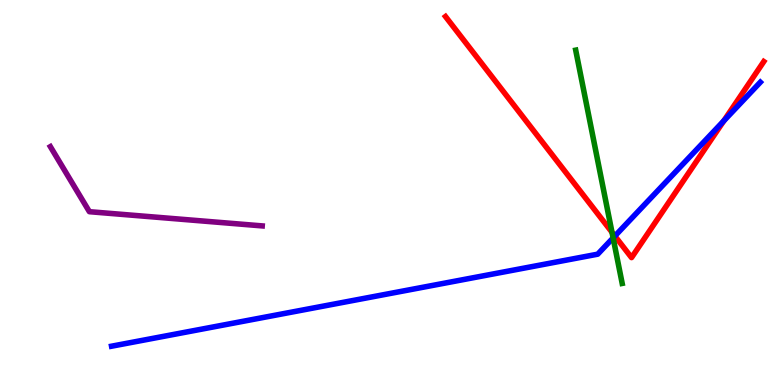[{'lines': ['blue', 'red'], 'intersections': [{'x': 7.93, 'y': 3.87}, {'x': 9.34, 'y': 6.86}]}, {'lines': ['green', 'red'], 'intersections': [{'x': 7.9, 'y': 3.97}]}, {'lines': ['purple', 'red'], 'intersections': []}, {'lines': ['blue', 'green'], 'intersections': [{'x': 7.91, 'y': 3.82}]}, {'lines': ['blue', 'purple'], 'intersections': []}, {'lines': ['green', 'purple'], 'intersections': []}]